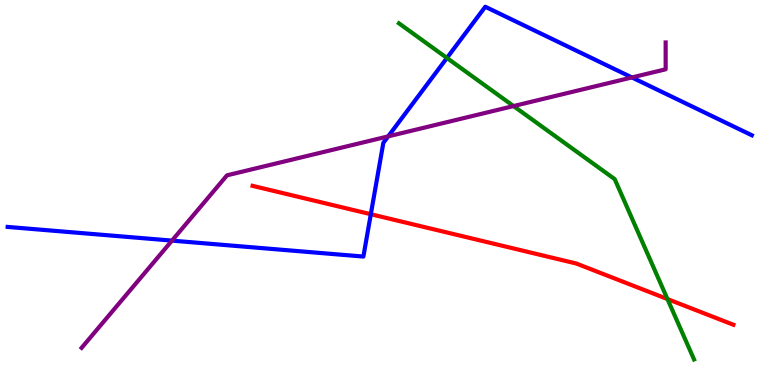[{'lines': ['blue', 'red'], 'intersections': [{'x': 4.78, 'y': 4.44}]}, {'lines': ['green', 'red'], 'intersections': [{'x': 8.61, 'y': 2.23}]}, {'lines': ['purple', 'red'], 'intersections': []}, {'lines': ['blue', 'green'], 'intersections': [{'x': 5.77, 'y': 8.49}]}, {'lines': ['blue', 'purple'], 'intersections': [{'x': 2.22, 'y': 3.75}, {'x': 5.01, 'y': 6.46}, {'x': 8.15, 'y': 7.99}]}, {'lines': ['green', 'purple'], 'intersections': [{'x': 6.63, 'y': 7.24}]}]